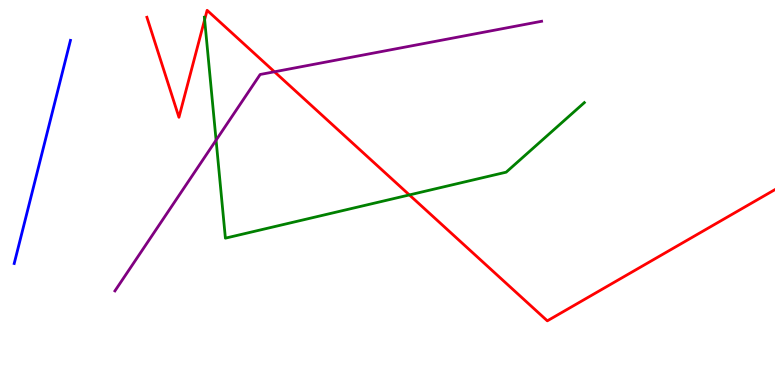[{'lines': ['blue', 'red'], 'intersections': []}, {'lines': ['green', 'red'], 'intersections': [{'x': 2.64, 'y': 9.49}, {'x': 5.28, 'y': 4.94}]}, {'lines': ['purple', 'red'], 'intersections': [{'x': 3.54, 'y': 8.14}]}, {'lines': ['blue', 'green'], 'intersections': []}, {'lines': ['blue', 'purple'], 'intersections': []}, {'lines': ['green', 'purple'], 'intersections': [{'x': 2.79, 'y': 6.36}]}]